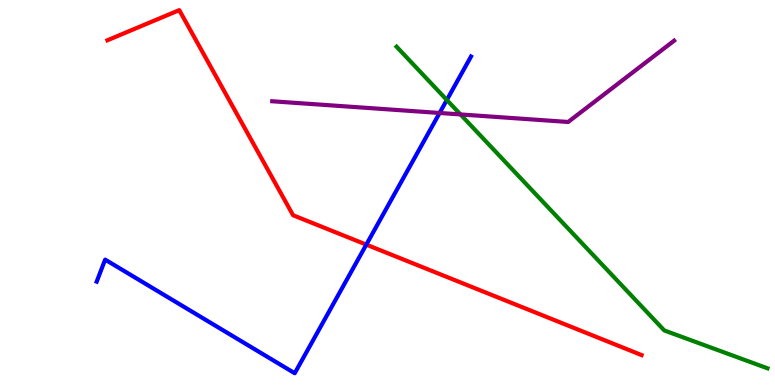[{'lines': ['blue', 'red'], 'intersections': [{'x': 4.73, 'y': 3.65}]}, {'lines': ['green', 'red'], 'intersections': []}, {'lines': ['purple', 'red'], 'intersections': []}, {'lines': ['blue', 'green'], 'intersections': [{'x': 5.77, 'y': 7.4}]}, {'lines': ['blue', 'purple'], 'intersections': [{'x': 5.67, 'y': 7.07}]}, {'lines': ['green', 'purple'], 'intersections': [{'x': 5.94, 'y': 7.03}]}]